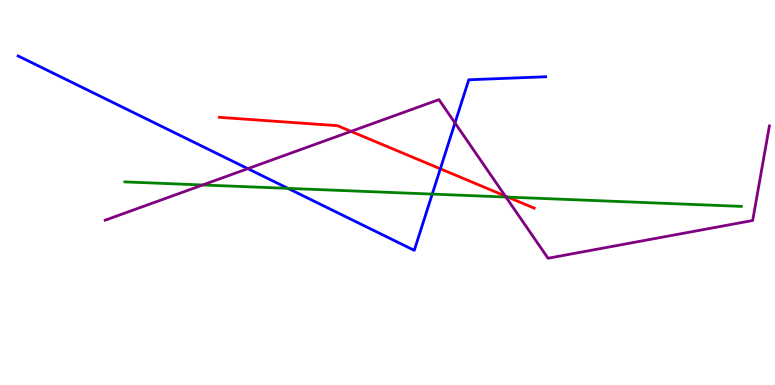[{'lines': ['blue', 'red'], 'intersections': [{'x': 5.68, 'y': 5.62}]}, {'lines': ['green', 'red'], 'intersections': [{'x': 6.55, 'y': 4.88}]}, {'lines': ['purple', 'red'], 'intersections': [{'x': 4.53, 'y': 6.59}, {'x': 6.52, 'y': 4.91}]}, {'lines': ['blue', 'green'], 'intersections': [{'x': 3.72, 'y': 5.11}, {'x': 5.58, 'y': 4.96}]}, {'lines': ['blue', 'purple'], 'intersections': [{'x': 3.2, 'y': 5.62}, {'x': 5.87, 'y': 6.81}]}, {'lines': ['green', 'purple'], 'intersections': [{'x': 2.62, 'y': 5.2}, {'x': 6.53, 'y': 4.88}]}]